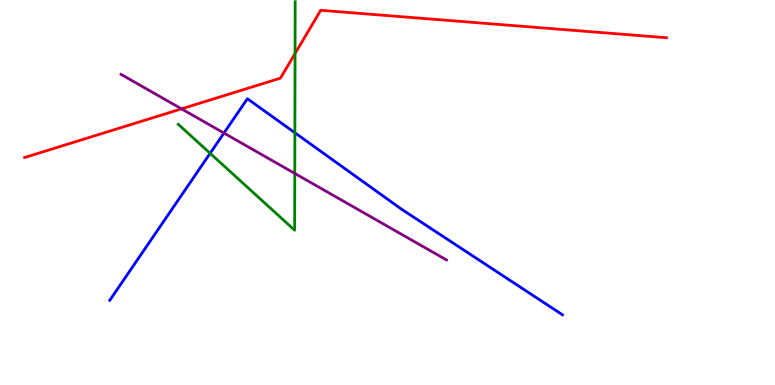[{'lines': ['blue', 'red'], 'intersections': []}, {'lines': ['green', 'red'], 'intersections': [{'x': 3.81, 'y': 8.61}]}, {'lines': ['purple', 'red'], 'intersections': [{'x': 2.34, 'y': 7.17}]}, {'lines': ['blue', 'green'], 'intersections': [{'x': 2.71, 'y': 6.02}, {'x': 3.8, 'y': 6.55}]}, {'lines': ['blue', 'purple'], 'intersections': [{'x': 2.89, 'y': 6.54}]}, {'lines': ['green', 'purple'], 'intersections': [{'x': 3.8, 'y': 5.5}]}]